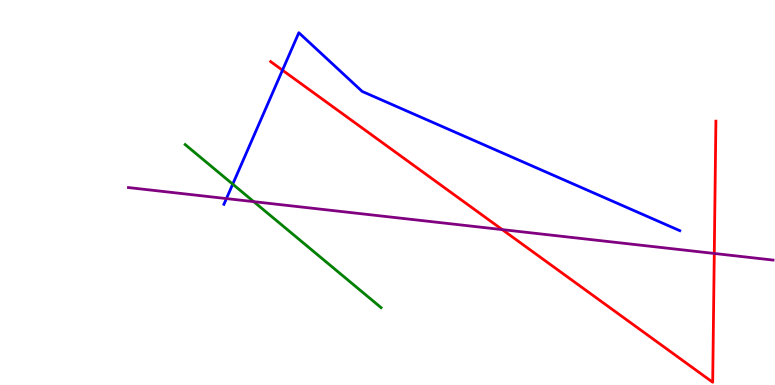[{'lines': ['blue', 'red'], 'intersections': [{'x': 3.64, 'y': 8.18}]}, {'lines': ['green', 'red'], 'intersections': []}, {'lines': ['purple', 'red'], 'intersections': [{'x': 6.48, 'y': 4.04}, {'x': 9.22, 'y': 3.42}]}, {'lines': ['blue', 'green'], 'intersections': [{'x': 3.0, 'y': 5.22}]}, {'lines': ['blue', 'purple'], 'intersections': [{'x': 2.92, 'y': 4.84}]}, {'lines': ['green', 'purple'], 'intersections': [{'x': 3.27, 'y': 4.76}]}]